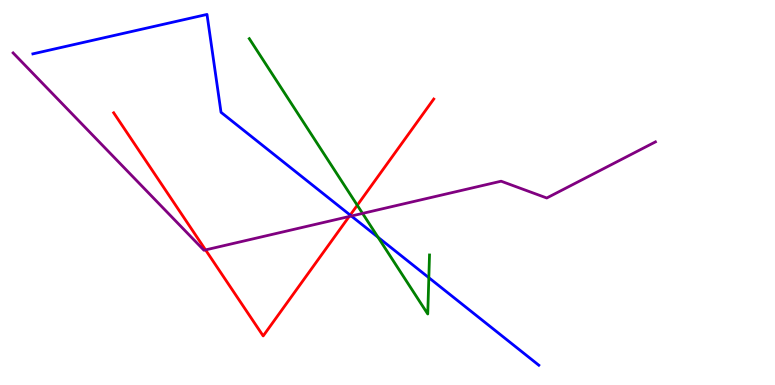[{'lines': ['blue', 'red'], 'intersections': [{'x': 4.52, 'y': 4.41}]}, {'lines': ['green', 'red'], 'intersections': [{'x': 4.61, 'y': 4.67}]}, {'lines': ['purple', 'red'], 'intersections': [{'x': 2.65, 'y': 3.51}, {'x': 4.51, 'y': 4.38}]}, {'lines': ['blue', 'green'], 'intersections': [{'x': 4.88, 'y': 3.84}, {'x': 5.53, 'y': 2.79}]}, {'lines': ['blue', 'purple'], 'intersections': [{'x': 4.53, 'y': 4.39}]}, {'lines': ['green', 'purple'], 'intersections': [{'x': 4.68, 'y': 4.46}]}]